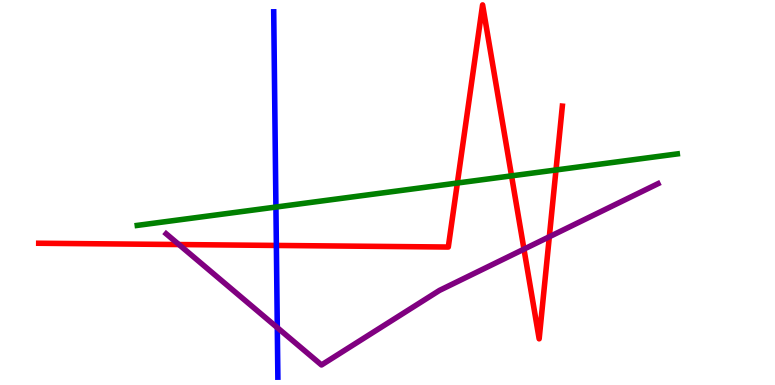[{'lines': ['blue', 'red'], 'intersections': [{'x': 3.57, 'y': 3.62}]}, {'lines': ['green', 'red'], 'intersections': [{'x': 5.9, 'y': 5.25}, {'x': 6.6, 'y': 5.43}, {'x': 7.17, 'y': 5.59}]}, {'lines': ['purple', 'red'], 'intersections': [{'x': 2.31, 'y': 3.65}, {'x': 6.76, 'y': 3.53}, {'x': 7.09, 'y': 3.85}]}, {'lines': ['blue', 'green'], 'intersections': [{'x': 3.56, 'y': 4.62}]}, {'lines': ['blue', 'purple'], 'intersections': [{'x': 3.58, 'y': 1.49}]}, {'lines': ['green', 'purple'], 'intersections': []}]